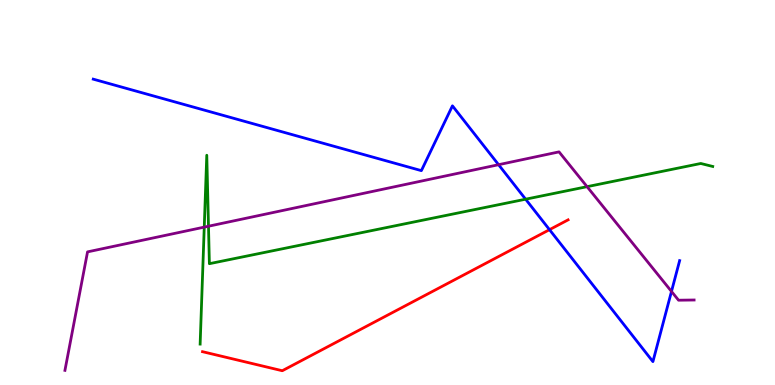[{'lines': ['blue', 'red'], 'intersections': [{'x': 7.09, 'y': 4.03}]}, {'lines': ['green', 'red'], 'intersections': []}, {'lines': ['purple', 'red'], 'intersections': []}, {'lines': ['blue', 'green'], 'intersections': [{'x': 6.78, 'y': 4.83}]}, {'lines': ['blue', 'purple'], 'intersections': [{'x': 6.43, 'y': 5.72}, {'x': 8.66, 'y': 2.43}]}, {'lines': ['green', 'purple'], 'intersections': [{'x': 2.64, 'y': 4.1}, {'x': 2.69, 'y': 4.12}, {'x': 7.58, 'y': 5.15}]}]